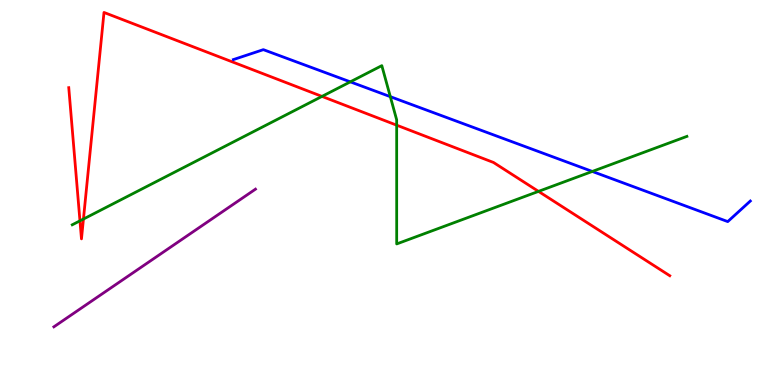[{'lines': ['blue', 'red'], 'intersections': []}, {'lines': ['green', 'red'], 'intersections': [{'x': 1.03, 'y': 4.26}, {'x': 1.08, 'y': 4.31}, {'x': 4.15, 'y': 7.5}, {'x': 5.12, 'y': 6.75}, {'x': 6.95, 'y': 5.03}]}, {'lines': ['purple', 'red'], 'intersections': []}, {'lines': ['blue', 'green'], 'intersections': [{'x': 4.52, 'y': 7.87}, {'x': 5.04, 'y': 7.49}, {'x': 7.64, 'y': 5.55}]}, {'lines': ['blue', 'purple'], 'intersections': []}, {'lines': ['green', 'purple'], 'intersections': []}]